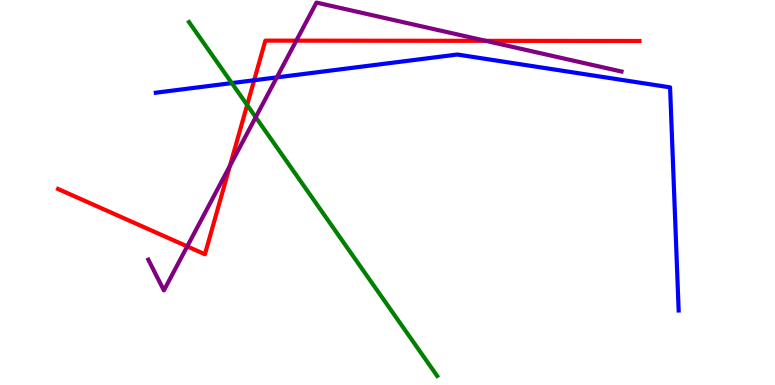[{'lines': ['blue', 'red'], 'intersections': [{'x': 3.28, 'y': 7.92}]}, {'lines': ['green', 'red'], 'intersections': [{'x': 3.19, 'y': 7.27}]}, {'lines': ['purple', 'red'], 'intersections': [{'x': 2.42, 'y': 3.6}, {'x': 2.97, 'y': 5.69}, {'x': 3.82, 'y': 8.94}, {'x': 6.27, 'y': 8.94}]}, {'lines': ['blue', 'green'], 'intersections': [{'x': 2.99, 'y': 7.84}]}, {'lines': ['blue', 'purple'], 'intersections': [{'x': 3.57, 'y': 7.99}]}, {'lines': ['green', 'purple'], 'intersections': [{'x': 3.3, 'y': 6.96}]}]